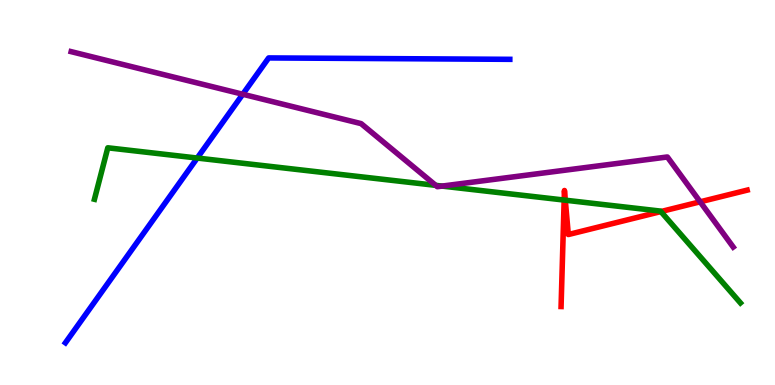[{'lines': ['blue', 'red'], 'intersections': []}, {'lines': ['green', 'red'], 'intersections': [{'x': 7.28, 'y': 4.8}, {'x': 7.29, 'y': 4.8}, {'x': 8.53, 'y': 4.5}]}, {'lines': ['purple', 'red'], 'intersections': [{'x': 9.03, 'y': 4.76}]}, {'lines': ['blue', 'green'], 'intersections': [{'x': 2.54, 'y': 5.9}]}, {'lines': ['blue', 'purple'], 'intersections': [{'x': 3.13, 'y': 7.55}]}, {'lines': ['green', 'purple'], 'intersections': [{'x': 5.62, 'y': 5.19}, {'x': 5.7, 'y': 5.17}]}]